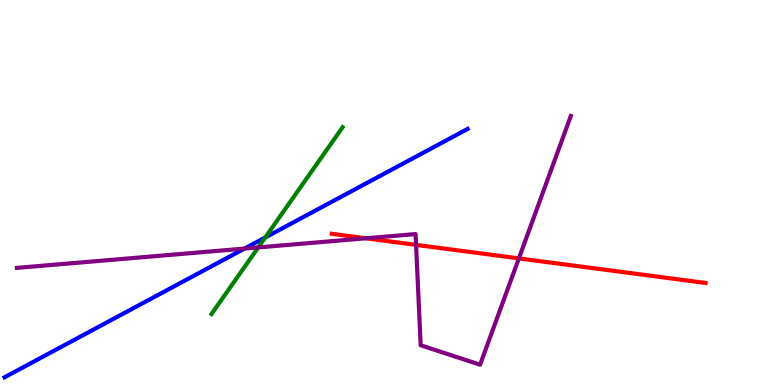[{'lines': ['blue', 'red'], 'intersections': []}, {'lines': ['green', 'red'], 'intersections': []}, {'lines': ['purple', 'red'], 'intersections': [{'x': 4.72, 'y': 3.81}, {'x': 5.37, 'y': 3.64}, {'x': 6.7, 'y': 3.29}]}, {'lines': ['blue', 'green'], 'intersections': [{'x': 3.42, 'y': 3.83}]}, {'lines': ['blue', 'purple'], 'intersections': [{'x': 3.16, 'y': 3.54}]}, {'lines': ['green', 'purple'], 'intersections': [{'x': 3.33, 'y': 3.57}]}]